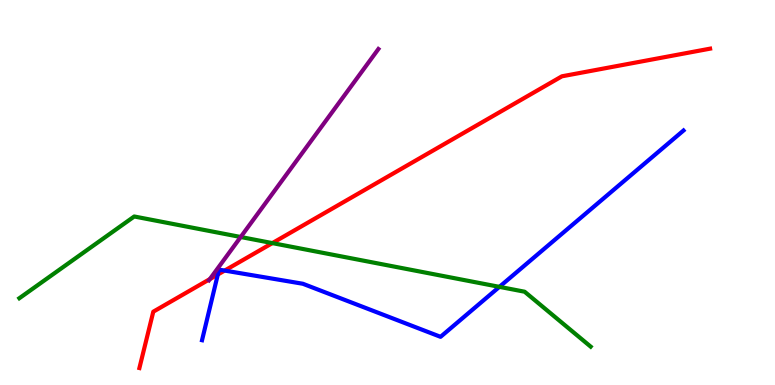[{'lines': ['blue', 'red'], 'intersections': [{'x': 2.81, 'y': 2.87}, {'x': 2.9, 'y': 2.97}]}, {'lines': ['green', 'red'], 'intersections': [{'x': 3.51, 'y': 3.69}]}, {'lines': ['purple', 'red'], 'intersections': [{'x': 2.71, 'y': 2.75}]}, {'lines': ['blue', 'green'], 'intersections': [{'x': 6.44, 'y': 2.55}]}, {'lines': ['blue', 'purple'], 'intersections': []}, {'lines': ['green', 'purple'], 'intersections': [{'x': 3.11, 'y': 3.84}]}]